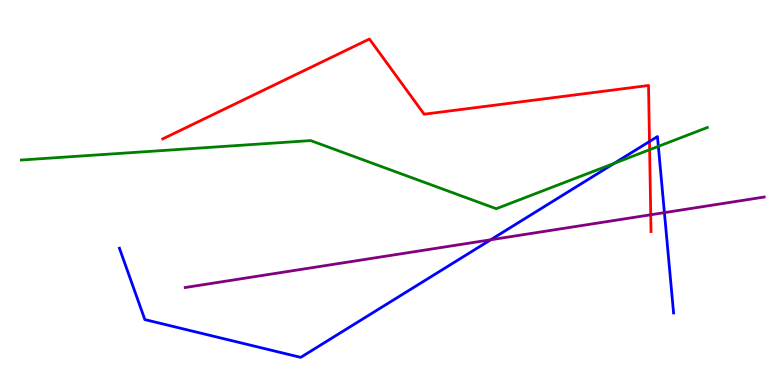[{'lines': ['blue', 'red'], 'intersections': [{'x': 8.38, 'y': 6.32}]}, {'lines': ['green', 'red'], 'intersections': [{'x': 8.38, 'y': 6.11}]}, {'lines': ['purple', 'red'], 'intersections': [{'x': 8.4, 'y': 4.42}]}, {'lines': ['blue', 'green'], 'intersections': [{'x': 7.92, 'y': 5.76}, {'x': 8.49, 'y': 6.2}]}, {'lines': ['blue', 'purple'], 'intersections': [{'x': 6.33, 'y': 3.77}, {'x': 8.57, 'y': 4.48}]}, {'lines': ['green', 'purple'], 'intersections': []}]